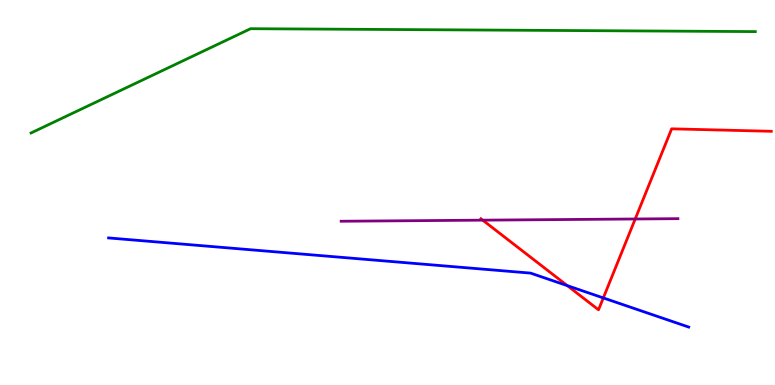[{'lines': ['blue', 'red'], 'intersections': [{'x': 7.32, 'y': 2.58}, {'x': 7.78, 'y': 2.26}]}, {'lines': ['green', 'red'], 'intersections': []}, {'lines': ['purple', 'red'], 'intersections': [{'x': 6.23, 'y': 4.28}, {'x': 8.2, 'y': 4.31}]}, {'lines': ['blue', 'green'], 'intersections': []}, {'lines': ['blue', 'purple'], 'intersections': []}, {'lines': ['green', 'purple'], 'intersections': []}]